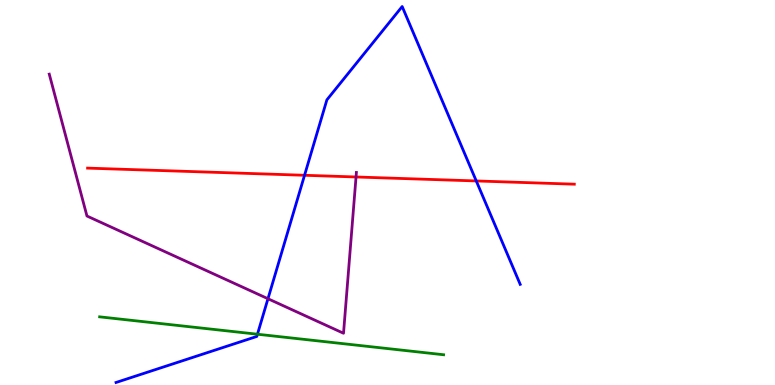[{'lines': ['blue', 'red'], 'intersections': [{'x': 3.93, 'y': 5.45}, {'x': 6.15, 'y': 5.3}]}, {'lines': ['green', 'red'], 'intersections': []}, {'lines': ['purple', 'red'], 'intersections': [{'x': 4.59, 'y': 5.4}]}, {'lines': ['blue', 'green'], 'intersections': [{'x': 3.32, 'y': 1.32}]}, {'lines': ['blue', 'purple'], 'intersections': [{'x': 3.46, 'y': 2.24}]}, {'lines': ['green', 'purple'], 'intersections': []}]